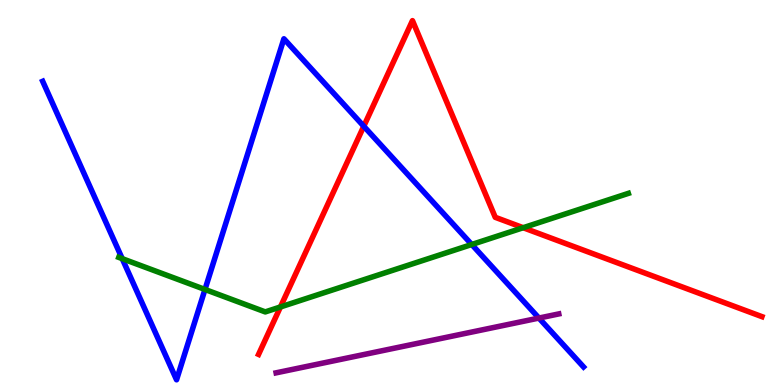[{'lines': ['blue', 'red'], 'intersections': [{'x': 4.69, 'y': 6.72}]}, {'lines': ['green', 'red'], 'intersections': [{'x': 3.62, 'y': 2.03}, {'x': 6.75, 'y': 4.09}]}, {'lines': ['purple', 'red'], 'intersections': []}, {'lines': ['blue', 'green'], 'intersections': [{'x': 1.58, 'y': 3.28}, {'x': 2.64, 'y': 2.48}, {'x': 6.09, 'y': 3.65}]}, {'lines': ['blue', 'purple'], 'intersections': [{'x': 6.95, 'y': 1.74}]}, {'lines': ['green', 'purple'], 'intersections': []}]